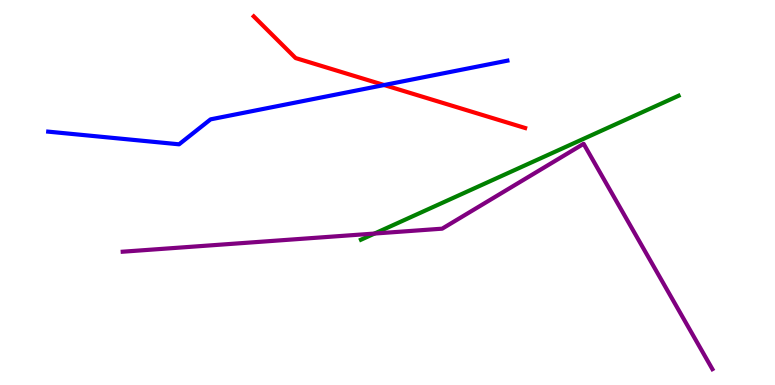[{'lines': ['blue', 'red'], 'intersections': [{'x': 4.96, 'y': 7.79}]}, {'lines': ['green', 'red'], 'intersections': []}, {'lines': ['purple', 'red'], 'intersections': []}, {'lines': ['blue', 'green'], 'intersections': []}, {'lines': ['blue', 'purple'], 'intersections': []}, {'lines': ['green', 'purple'], 'intersections': [{'x': 4.83, 'y': 3.93}]}]